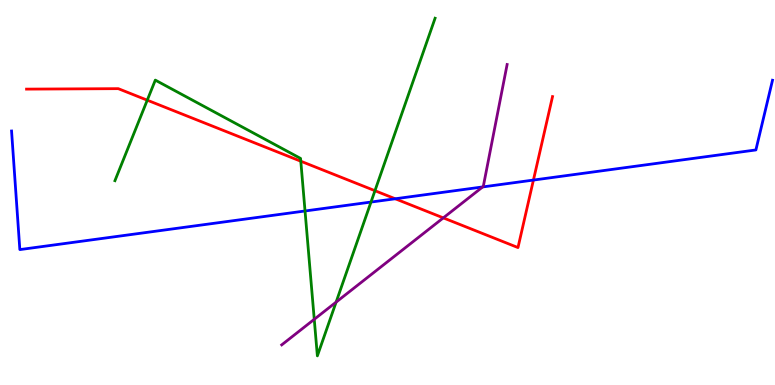[{'lines': ['blue', 'red'], 'intersections': [{'x': 5.1, 'y': 4.84}, {'x': 6.88, 'y': 5.32}]}, {'lines': ['green', 'red'], 'intersections': [{'x': 1.9, 'y': 7.4}, {'x': 3.88, 'y': 5.81}, {'x': 4.84, 'y': 5.05}]}, {'lines': ['purple', 'red'], 'intersections': [{'x': 5.72, 'y': 4.34}]}, {'lines': ['blue', 'green'], 'intersections': [{'x': 3.94, 'y': 4.52}, {'x': 4.79, 'y': 4.75}]}, {'lines': ['blue', 'purple'], 'intersections': [{'x': 6.23, 'y': 5.14}]}, {'lines': ['green', 'purple'], 'intersections': [{'x': 4.05, 'y': 1.71}, {'x': 4.34, 'y': 2.15}]}]